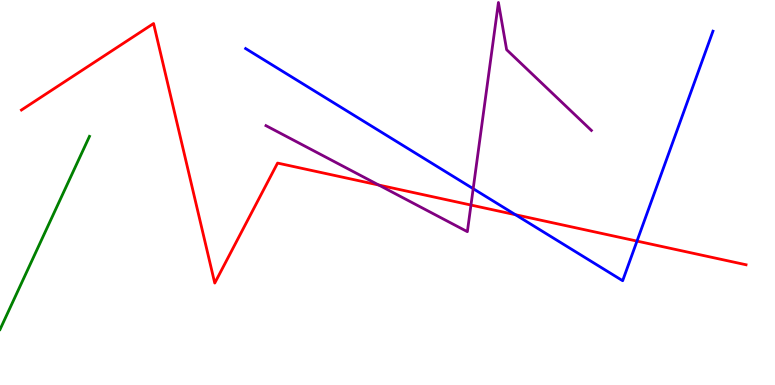[{'lines': ['blue', 'red'], 'intersections': [{'x': 6.65, 'y': 4.42}, {'x': 8.22, 'y': 3.74}]}, {'lines': ['green', 'red'], 'intersections': []}, {'lines': ['purple', 'red'], 'intersections': [{'x': 4.89, 'y': 5.19}, {'x': 6.08, 'y': 4.67}]}, {'lines': ['blue', 'green'], 'intersections': []}, {'lines': ['blue', 'purple'], 'intersections': [{'x': 6.11, 'y': 5.1}]}, {'lines': ['green', 'purple'], 'intersections': []}]